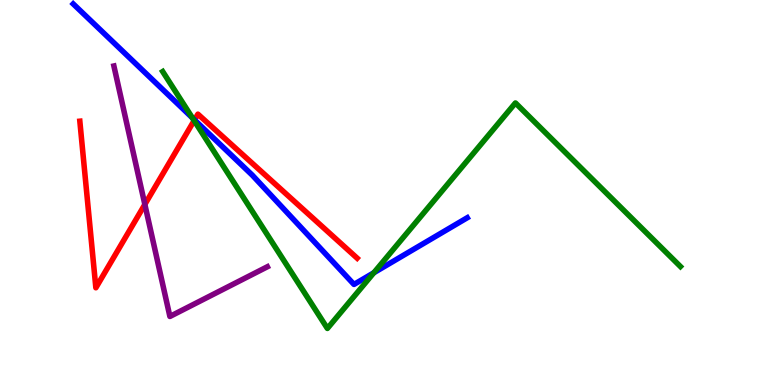[{'lines': ['blue', 'red'], 'intersections': [{'x': 2.51, 'y': 6.89}]}, {'lines': ['green', 'red'], 'intersections': [{'x': 2.5, 'y': 6.87}]}, {'lines': ['purple', 'red'], 'intersections': [{'x': 1.87, 'y': 4.69}]}, {'lines': ['blue', 'green'], 'intersections': [{'x': 2.48, 'y': 6.94}, {'x': 4.82, 'y': 2.92}]}, {'lines': ['blue', 'purple'], 'intersections': []}, {'lines': ['green', 'purple'], 'intersections': []}]